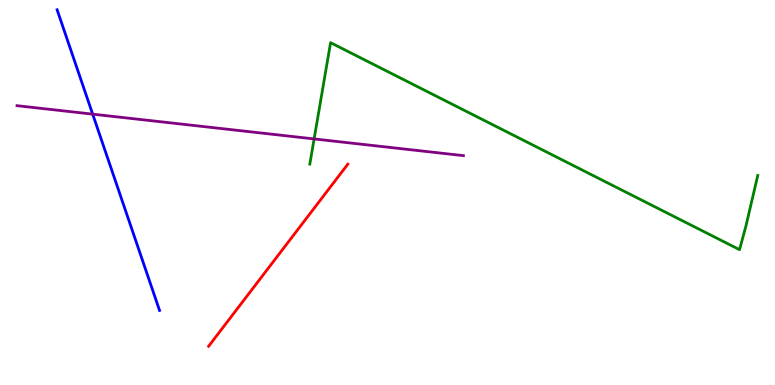[{'lines': ['blue', 'red'], 'intersections': []}, {'lines': ['green', 'red'], 'intersections': []}, {'lines': ['purple', 'red'], 'intersections': []}, {'lines': ['blue', 'green'], 'intersections': []}, {'lines': ['blue', 'purple'], 'intersections': [{'x': 1.2, 'y': 7.04}]}, {'lines': ['green', 'purple'], 'intersections': [{'x': 4.05, 'y': 6.39}]}]